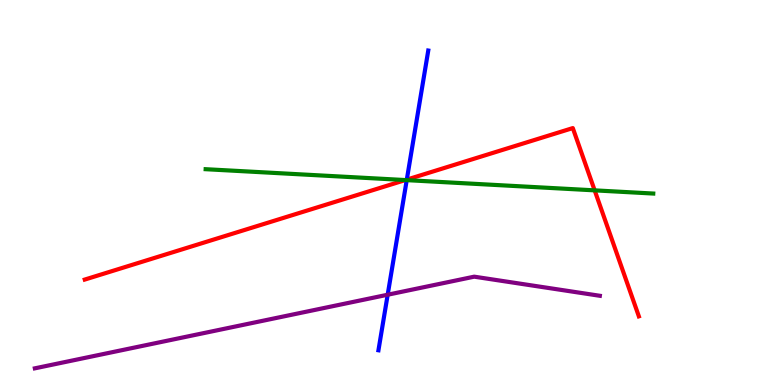[{'lines': ['blue', 'red'], 'intersections': [{'x': 5.25, 'y': 5.33}]}, {'lines': ['green', 'red'], 'intersections': [{'x': 5.23, 'y': 5.32}, {'x': 7.67, 'y': 5.06}]}, {'lines': ['purple', 'red'], 'intersections': []}, {'lines': ['blue', 'green'], 'intersections': [{'x': 5.25, 'y': 5.32}]}, {'lines': ['blue', 'purple'], 'intersections': [{'x': 5.0, 'y': 2.34}]}, {'lines': ['green', 'purple'], 'intersections': []}]